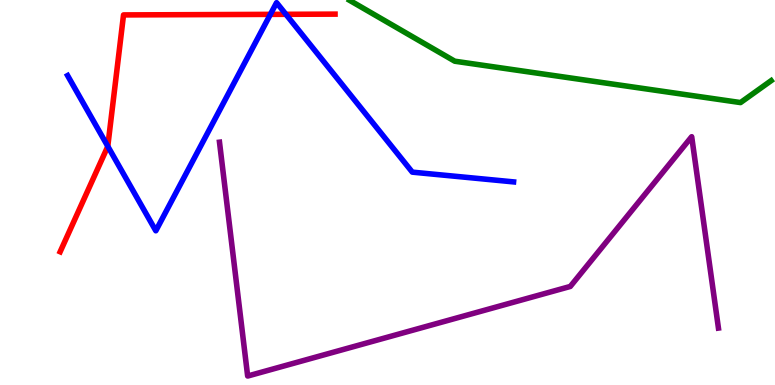[{'lines': ['blue', 'red'], 'intersections': [{'x': 1.39, 'y': 6.2}, {'x': 3.49, 'y': 9.63}, {'x': 3.69, 'y': 9.63}]}, {'lines': ['green', 'red'], 'intersections': []}, {'lines': ['purple', 'red'], 'intersections': []}, {'lines': ['blue', 'green'], 'intersections': []}, {'lines': ['blue', 'purple'], 'intersections': []}, {'lines': ['green', 'purple'], 'intersections': []}]